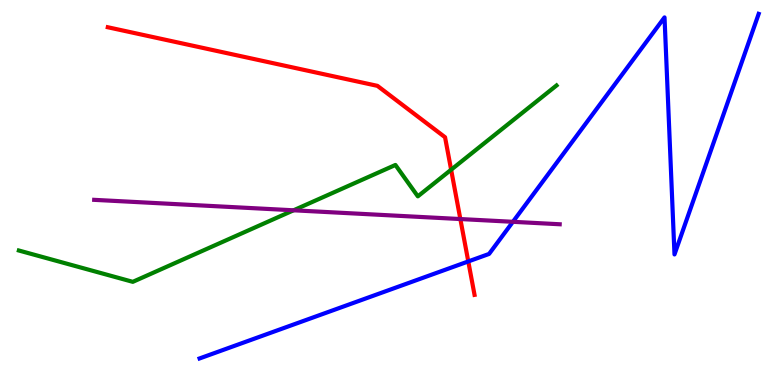[{'lines': ['blue', 'red'], 'intersections': [{'x': 6.04, 'y': 3.21}]}, {'lines': ['green', 'red'], 'intersections': [{'x': 5.82, 'y': 5.59}]}, {'lines': ['purple', 'red'], 'intersections': [{'x': 5.94, 'y': 4.31}]}, {'lines': ['blue', 'green'], 'intersections': []}, {'lines': ['blue', 'purple'], 'intersections': [{'x': 6.62, 'y': 4.24}]}, {'lines': ['green', 'purple'], 'intersections': [{'x': 3.79, 'y': 4.54}]}]